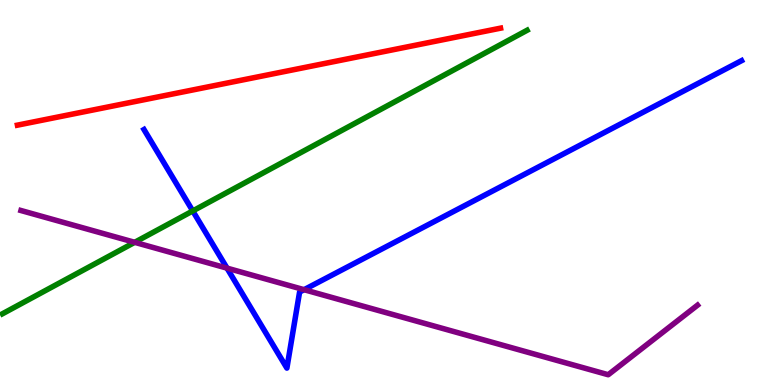[{'lines': ['blue', 'red'], 'intersections': []}, {'lines': ['green', 'red'], 'intersections': []}, {'lines': ['purple', 'red'], 'intersections': []}, {'lines': ['blue', 'green'], 'intersections': [{'x': 2.49, 'y': 4.52}]}, {'lines': ['blue', 'purple'], 'intersections': [{'x': 2.93, 'y': 3.04}, {'x': 3.92, 'y': 2.48}]}, {'lines': ['green', 'purple'], 'intersections': [{'x': 1.74, 'y': 3.71}]}]